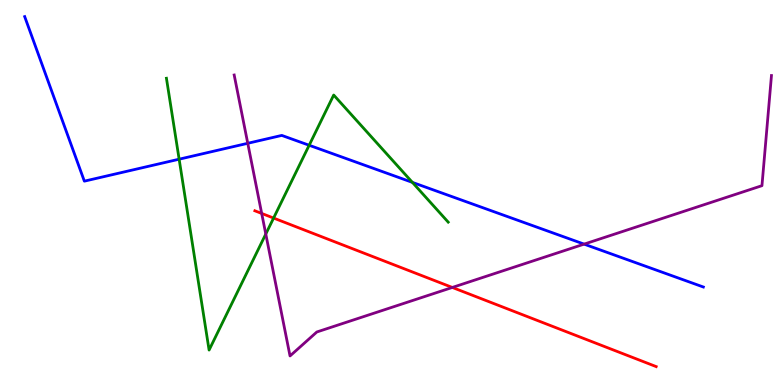[{'lines': ['blue', 'red'], 'intersections': []}, {'lines': ['green', 'red'], 'intersections': [{'x': 3.53, 'y': 4.34}]}, {'lines': ['purple', 'red'], 'intersections': [{'x': 3.38, 'y': 4.46}, {'x': 5.84, 'y': 2.53}]}, {'lines': ['blue', 'green'], 'intersections': [{'x': 2.31, 'y': 5.86}, {'x': 3.99, 'y': 6.23}, {'x': 5.32, 'y': 5.26}]}, {'lines': ['blue', 'purple'], 'intersections': [{'x': 3.2, 'y': 6.28}, {'x': 7.54, 'y': 3.66}]}, {'lines': ['green', 'purple'], 'intersections': [{'x': 3.43, 'y': 3.92}]}]